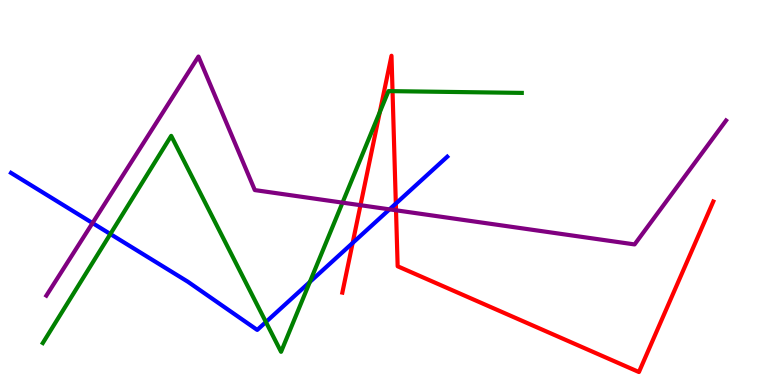[{'lines': ['blue', 'red'], 'intersections': [{'x': 4.55, 'y': 3.69}, {'x': 5.11, 'y': 4.71}]}, {'lines': ['green', 'red'], 'intersections': [{'x': 4.9, 'y': 7.09}, {'x': 5.06, 'y': 7.63}]}, {'lines': ['purple', 'red'], 'intersections': [{'x': 4.65, 'y': 4.67}, {'x': 5.11, 'y': 4.54}]}, {'lines': ['blue', 'green'], 'intersections': [{'x': 1.42, 'y': 3.92}, {'x': 3.43, 'y': 1.64}, {'x': 4.0, 'y': 2.68}]}, {'lines': ['blue', 'purple'], 'intersections': [{'x': 1.19, 'y': 4.21}, {'x': 5.03, 'y': 4.56}]}, {'lines': ['green', 'purple'], 'intersections': [{'x': 4.42, 'y': 4.74}]}]